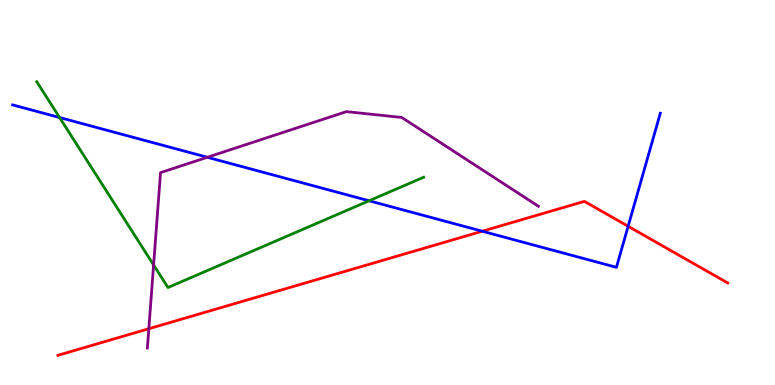[{'lines': ['blue', 'red'], 'intersections': [{'x': 6.22, 'y': 3.99}, {'x': 8.1, 'y': 4.12}]}, {'lines': ['green', 'red'], 'intersections': []}, {'lines': ['purple', 'red'], 'intersections': [{'x': 1.92, 'y': 1.46}]}, {'lines': ['blue', 'green'], 'intersections': [{'x': 0.769, 'y': 6.95}, {'x': 4.76, 'y': 4.78}]}, {'lines': ['blue', 'purple'], 'intersections': [{'x': 2.68, 'y': 5.91}]}, {'lines': ['green', 'purple'], 'intersections': [{'x': 1.98, 'y': 3.12}]}]